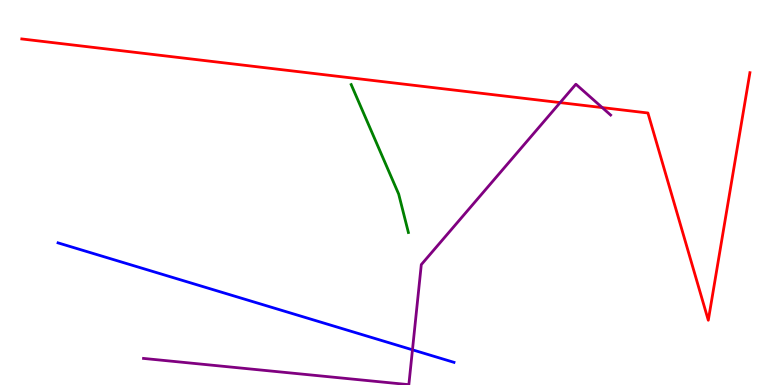[{'lines': ['blue', 'red'], 'intersections': []}, {'lines': ['green', 'red'], 'intersections': []}, {'lines': ['purple', 'red'], 'intersections': [{'x': 7.23, 'y': 7.33}, {'x': 7.77, 'y': 7.21}]}, {'lines': ['blue', 'green'], 'intersections': []}, {'lines': ['blue', 'purple'], 'intersections': [{'x': 5.32, 'y': 0.914}]}, {'lines': ['green', 'purple'], 'intersections': []}]